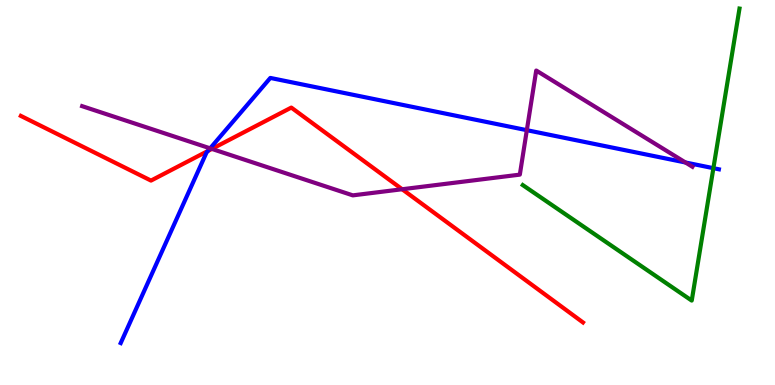[{'lines': ['blue', 'red'], 'intersections': [{'x': 2.68, 'y': 6.08}]}, {'lines': ['green', 'red'], 'intersections': []}, {'lines': ['purple', 'red'], 'intersections': [{'x': 2.73, 'y': 6.13}, {'x': 5.19, 'y': 5.08}]}, {'lines': ['blue', 'green'], 'intersections': [{'x': 9.21, 'y': 5.63}]}, {'lines': ['blue', 'purple'], 'intersections': [{'x': 2.71, 'y': 6.15}, {'x': 6.8, 'y': 6.62}, {'x': 8.85, 'y': 5.78}]}, {'lines': ['green', 'purple'], 'intersections': []}]